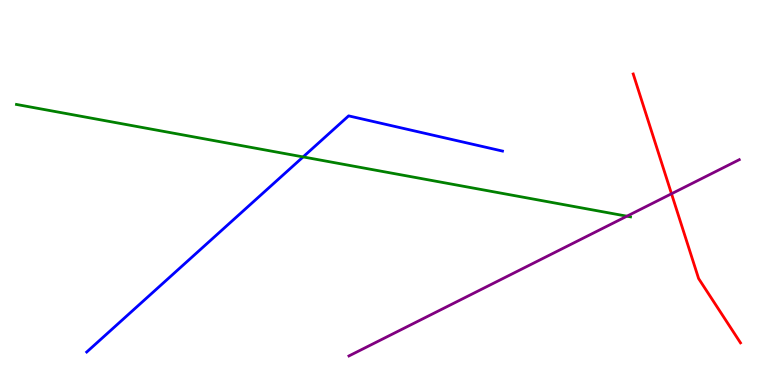[{'lines': ['blue', 'red'], 'intersections': []}, {'lines': ['green', 'red'], 'intersections': []}, {'lines': ['purple', 'red'], 'intersections': [{'x': 8.66, 'y': 4.97}]}, {'lines': ['blue', 'green'], 'intersections': [{'x': 3.91, 'y': 5.92}]}, {'lines': ['blue', 'purple'], 'intersections': []}, {'lines': ['green', 'purple'], 'intersections': [{'x': 8.09, 'y': 4.38}]}]